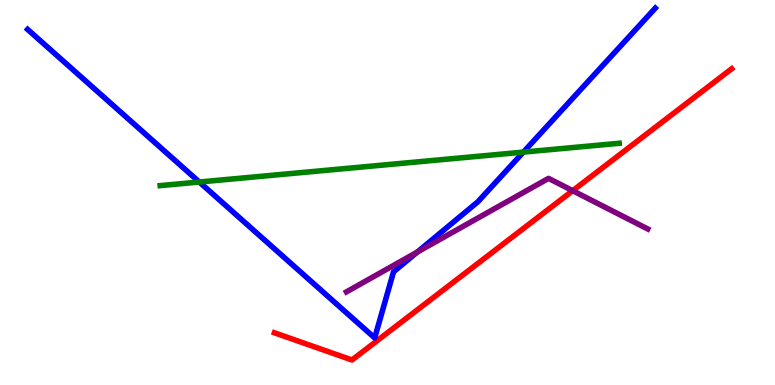[{'lines': ['blue', 'red'], 'intersections': []}, {'lines': ['green', 'red'], 'intersections': []}, {'lines': ['purple', 'red'], 'intersections': [{'x': 7.39, 'y': 5.05}]}, {'lines': ['blue', 'green'], 'intersections': [{'x': 2.57, 'y': 5.27}, {'x': 6.75, 'y': 6.05}]}, {'lines': ['blue', 'purple'], 'intersections': [{'x': 5.38, 'y': 3.45}]}, {'lines': ['green', 'purple'], 'intersections': []}]